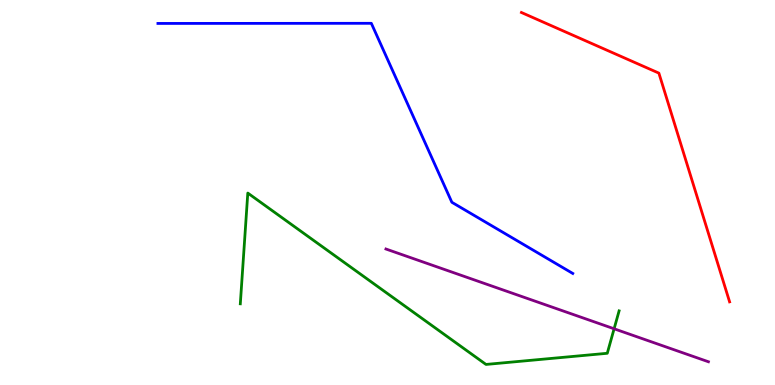[{'lines': ['blue', 'red'], 'intersections': []}, {'lines': ['green', 'red'], 'intersections': []}, {'lines': ['purple', 'red'], 'intersections': []}, {'lines': ['blue', 'green'], 'intersections': []}, {'lines': ['blue', 'purple'], 'intersections': []}, {'lines': ['green', 'purple'], 'intersections': [{'x': 7.92, 'y': 1.46}]}]